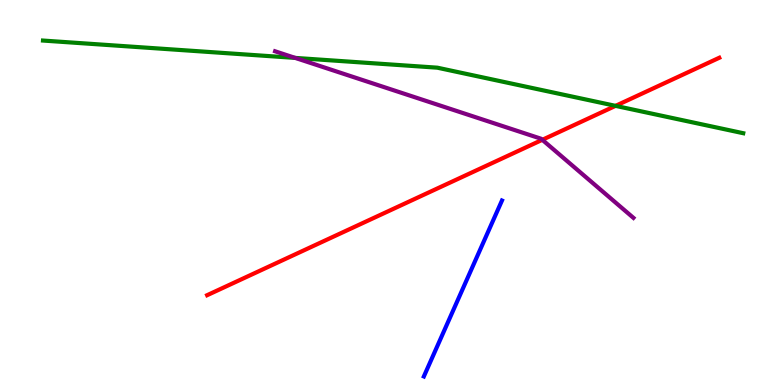[{'lines': ['blue', 'red'], 'intersections': []}, {'lines': ['green', 'red'], 'intersections': [{'x': 7.94, 'y': 7.25}]}, {'lines': ['purple', 'red'], 'intersections': [{'x': 7.0, 'y': 6.37}]}, {'lines': ['blue', 'green'], 'intersections': []}, {'lines': ['blue', 'purple'], 'intersections': []}, {'lines': ['green', 'purple'], 'intersections': [{'x': 3.81, 'y': 8.5}]}]